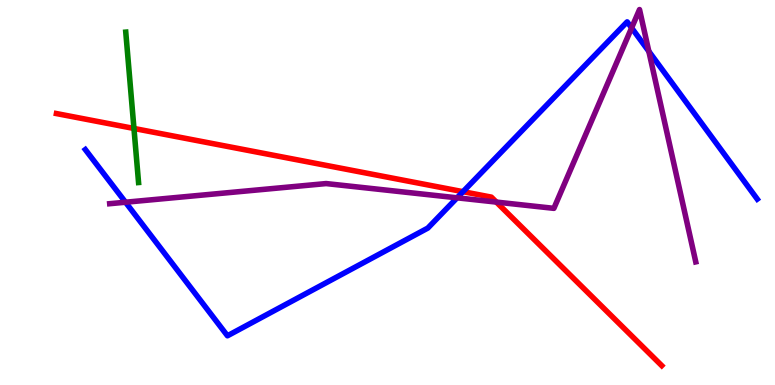[{'lines': ['blue', 'red'], 'intersections': [{'x': 5.97, 'y': 5.02}]}, {'lines': ['green', 'red'], 'intersections': [{'x': 1.73, 'y': 6.66}]}, {'lines': ['purple', 'red'], 'intersections': [{'x': 6.4, 'y': 4.75}]}, {'lines': ['blue', 'green'], 'intersections': []}, {'lines': ['blue', 'purple'], 'intersections': [{'x': 1.62, 'y': 4.75}, {'x': 5.9, 'y': 4.86}, {'x': 8.15, 'y': 9.28}, {'x': 8.37, 'y': 8.67}]}, {'lines': ['green', 'purple'], 'intersections': []}]